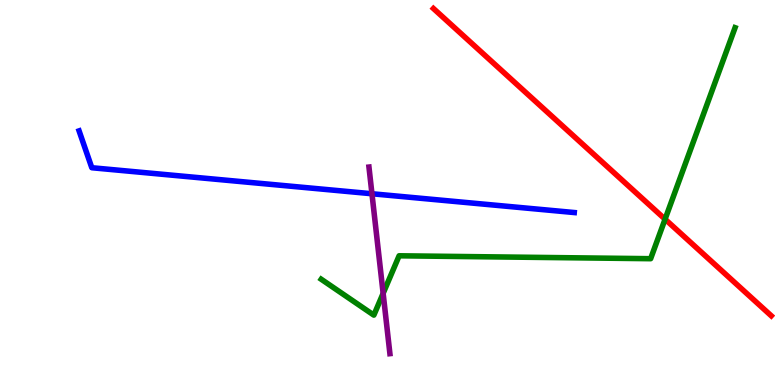[{'lines': ['blue', 'red'], 'intersections': []}, {'lines': ['green', 'red'], 'intersections': [{'x': 8.58, 'y': 4.31}]}, {'lines': ['purple', 'red'], 'intersections': []}, {'lines': ['blue', 'green'], 'intersections': []}, {'lines': ['blue', 'purple'], 'intersections': [{'x': 4.8, 'y': 4.97}]}, {'lines': ['green', 'purple'], 'intersections': [{'x': 4.94, 'y': 2.38}]}]